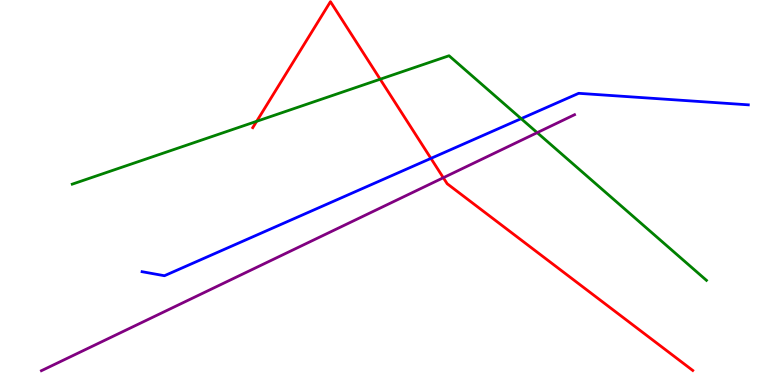[{'lines': ['blue', 'red'], 'intersections': [{'x': 5.56, 'y': 5.89}]}, {'lines': ['green', 'red'], 'intersections': [{'x': 3.31, 'y': 6.85}, {'x': 4.91, 'y': 7.94}]}, {'lines': ['purple', 'red'], 'intersections': [{'x': 5.72, 'y': 5.38}]}, {'lines': ['blue', 'green'], 'intersections': [{'x': 6.72, 'y': 6.92}]}, {'lines': ['blue', 'purple'], 'intersections': []}, {'lines': ['green', 'purple'], 'intersections': [{'x': 6.93, 'y': 6.55}]}]